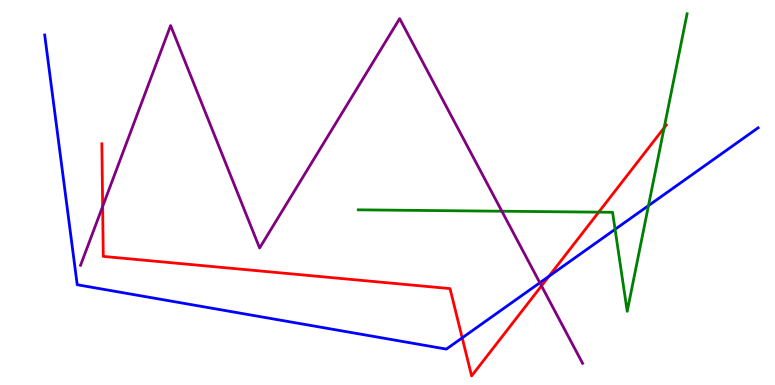[{'lines': ['blue', 'red'], 'intersections': [{'x': 5.96, 'y': 1.22}, {'x': 7.08, 'y': 2.82}]}, {'lines': ['green', 'red'], 'intersections': [{'x': 7.73, 'y': 4.49}, {'x': 8.57, 'y': 6.68}]}, {'lines': ['purple', 'red'], 'intersections': [{'x': 1.32, 'y': 4.64}, {'x': 6.99, 'y': 2.57}]}, {'lines': ['blue', 'green'], 'intersections': [{'x': 7.94, 'y': 4.04}, {'x': 8.37, 'y': 4.66}]}, {'lines': ['blue', 'purple'], 'intersections': [{'x': 6.97, 'y': 2.66}]}, {'lines': ['green', 'purple'], 'intersections': [{'x': 6.48, 'y': 4.51}]}]